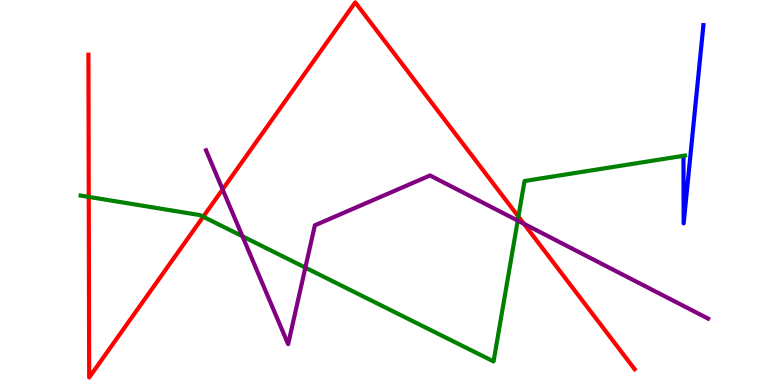[{'lines': ['blue', 'red'], 'intersections': []}, {'lines': ['green', 'red'], 'intersections': [{'x': 1.15, 'y': 4.89}, {'x': 2.62, 'y': 4.37}, {'x': 6.69, 'y': 4.37}]}, {'lines': ['purple', 'red'], 'intersections': [{'x': 2.87, 'y': 5.08}, {'x': 6.76, 'y': 4.19}]}, {'lines': ['blue', 'green'], 'intersections': []}, {'lines': ['blue', 'purple'], 'intersections': []}, {'lines': ['green', 'purple'], 'intersections': [{'x': 3.13, 'y': 3.86}, {'x': 3.94, 'y': 3.05}, {'x': 6.68, 'y': 4.27}]}]